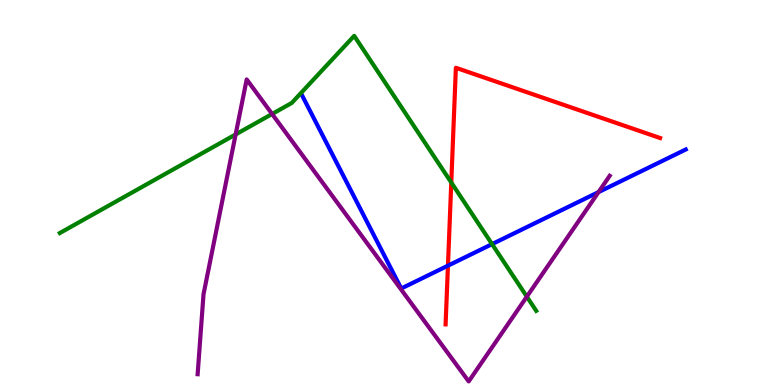[{'lines': ['blue', 'red'], 'intersections': [{'x': 5.78, 'y': 3.1}]}, {'lines': ['green', 'red'], 'intersections': [{'x': 5.82, 'y': 5.26}]}, {'lines': ['purple', 'red'], 'intersections': []}, {'lines': ['blue', 'green'], 'intersections': [{'x': 6.35, 'y': 3.66}]}, {'lines': ['blue', 'purple'], 'intersections': [{'x': 7.72, 'y': 5.01}]}, {'lines': ['green', 'purple'], 'intersections': [{'x': 3.04, 'y': 6.51}, {'x': 3.51, 'y': 7.04}, {'x': 6.8, 'y': 2.29}]}]